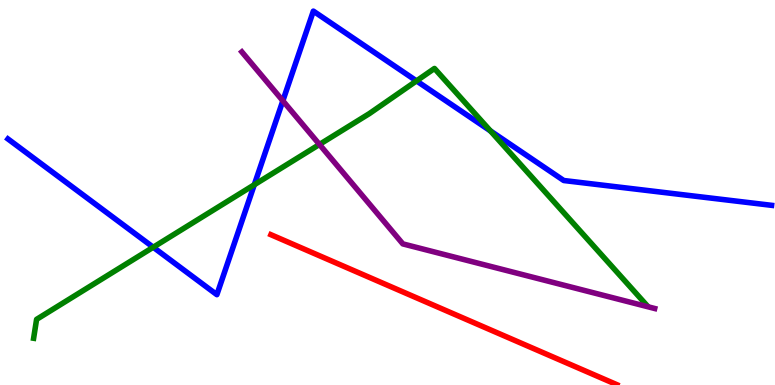[{'lines': ['blue', 'red'], 'intersections': []}, {'lines': ['green', 'red'], 'intersections': []}, {'lines': ['purple', 'red'], 'intersections': []}, {'lines': ['blue', 'green'], 'intersections': [{'x': 1.98, 'y': 3.58}, {'x': 3.28, 'y': 5.2}, {'x': 5.37, 'y': 7.9}, {'x': 6.33, 'y': 6.6}]}, {'lines': ['blue', 'purple'], 'intersections': [{'x': 3.65, 'y': 7.38}]}, {'lines': ['green', 'purple'], 'intersections': [{'x': 4.12, 'y': 6.25}]}]